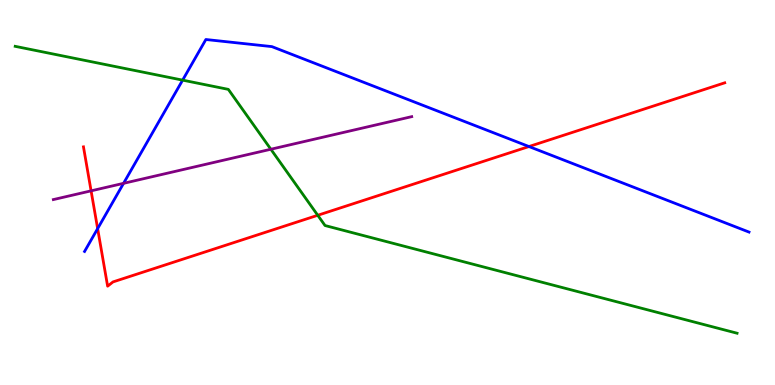[{'lines': ['blue', 'red'], 'intersections': [{'x': 1.26, 'y': 4.06}, {'x': 6.83, 'y': 6.19}]}, {'lines': ['green', 'red'], 'intersections': [{'x': 4.1, 'y': 4.41}]}, {'lines': ['purple', 'red'], 'intersections': [{'x': 1.18, 'y': 5.04}]}, {'lines': ['blue', 'green'], 'intersections': [{'x': 2.36, 'y': 7.92}]}, {'lines': ['blue', 'purple'], 'intersections': [{'x': 1.59, 'y': 5.24}]}, {'lines': ['green', 'purple'], 'intersections': [{'x': 3.49, 'y': 6.12}]}]